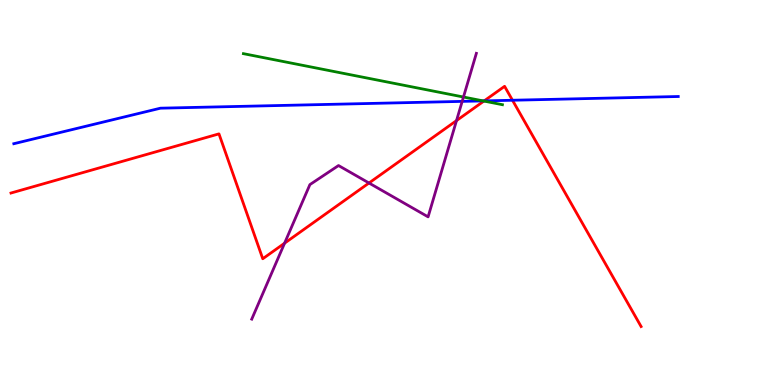[{'lines': ['blue', 'red'], 'intersections': [{'x': 6.25, 'y': 7.38}, {'x': 6.61, 'y': 7.4}]}, {'lines': ['green', 'red'], 'intersections': [{'x': 6.24, 'y': 7.38}]}, {'lines': ['purple', 'red'], 'intersections': [{'x': 3.67, 'y': 3.68}, {'x': 4.76, 'y': 5.25}, {'x': 5.89, 'y': 6.87}]}, {'lines': ['blue', 'green'], 'intersections': [{'x': 6.23, 'y': 7.38}]}, {'lines': ['blue', 'purple'], 'intersections': [{'x': 5.96, 'y': 7.37}]}, {'lines': ['green', 'purple'], 'intersections': [{'x': 5.98, 'y': 7.48}]}]